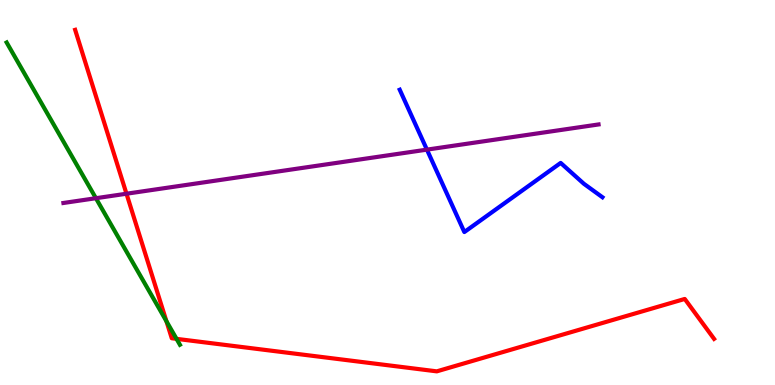[{'lines': ['blue', 'red'], 'intersections': []}, {'lines': ['green', 'red'], 'intersections': [{'x': 2.15, 'y': 1.66}, {'x': 2.28, 'y': 1.2}]}, {'lines': ['purple', 'red'], 'intersections': [{'x': 1.63, 'y': 4.97}]}, {'lines': ['blue', 'green'], 'intersections': []}, {'lines': ['blue', 'purple'], 'intersections': [{'x': 5.51, 'y': 6.11}]}, {'lines': ['green', 'purple'], 'intersections': [{'x': 1.24, 'y': 4.85}]}]